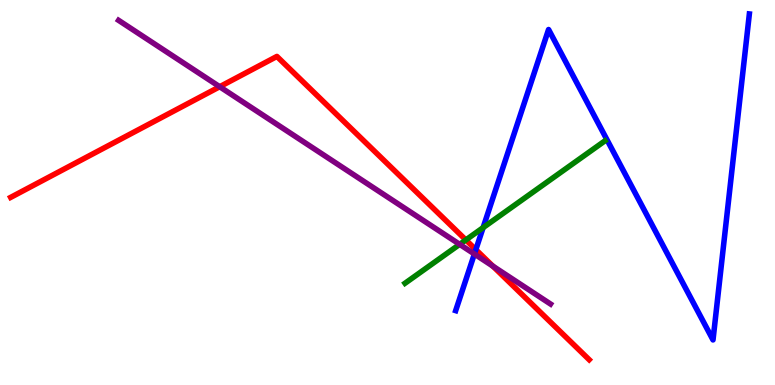[{'lines': ['blue', 'red'], 'intersections': [{'x': 6.14, 'y': 3.52}]}, {'lines': ['green', 'red'], 'intersections': [{'x': 6.01, 'y': 3.77}]}, {'lines': ['purple', 'red'], 'intersections': [{'x': 2.83, 'y': 7.75}, {'x': 6.36, 'y': 3.09}]}, {'lines': ['blue', 'green'], 'intersections': [{'x': 6.23, 'y': 4.09}]}, {'lines': ['blue', 'purple'], 'intersections': [{'x': 6.12, 'y': 3.4}]}, {'lines': ['green', 'purple'], 'intersections': [{'x': 5.93, 'y': 3.65}]}]